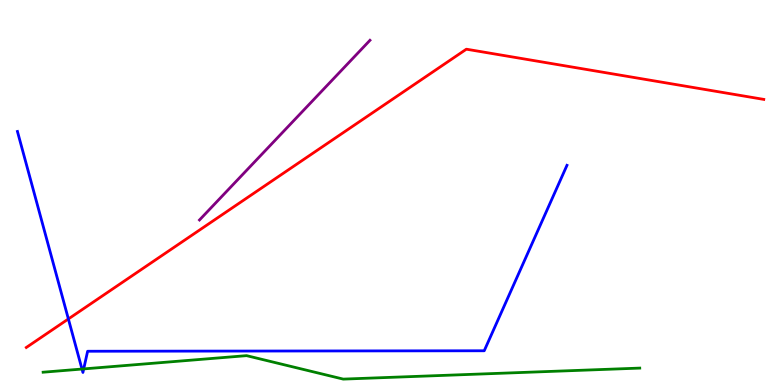[{'lines': ['blue', 'red'], 'intersections': [{'x': 0.882, 'y': 1.72}]}, {'lines': ['green', 'red'], 'intersections': []}, {'lines': ['purple', 'red'], 'intersections': []}, {'lines': ['blue', 'green'], 'intersections': [{'x': 1.06, 'y': 0.414}, {'x': 1.08, 'y': 0.418}]}, {'lines': ['blue', 'purple'], 'intersections': []}, {'lines': ['green', 'purple'], 'intersections': []}]